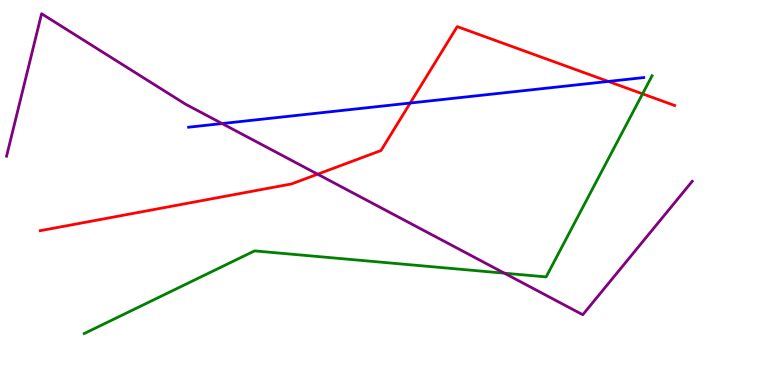[{'lines': ['blue', 'red'], 'intersections': [{'x': 5.29, 'y': 7.32}, {'x': 7.85, 'y': 7.88}]}, {'lines': ['green', 'red'], 'intersections': [{'x': 8.29, 'y': 7.56}]}, {'lines': ['purple', 'red'], 'intersections': [{'x': 4.1, 'y': 5.48}]}, {'lines': ['blue', 'green'], 'intersections': []}, {'lines': ['blue', 'purple'], 'intersections': [{'x': 2.87, 'y': 6.79}]}, {'lines': ['green', 'purple'], 'intersections': [{'x': 6.51, 'y': 2.9}]}]